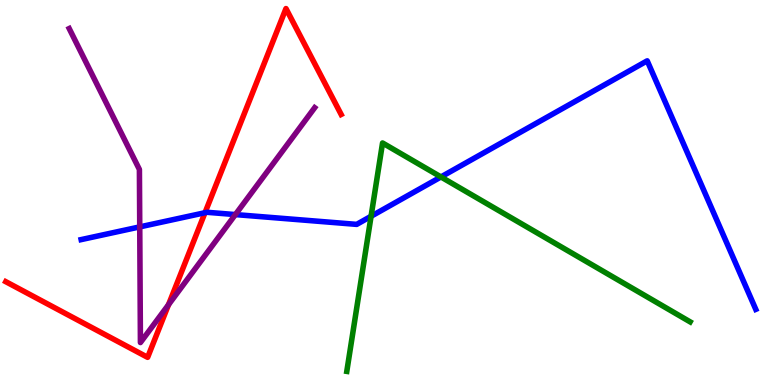[{'lines': ['blue', 'red'], 'intersections': [{'x': 2.65, 'y': 4.47}]}, {'lines': ['green', 'red'], 'intersections': []}, {'lines': ['purple', 'red'], 'intersections': [{'x': 2.17, 'y': 2.09}]}, {'lines': ['blue', 'green'], 'intersections': [{'x': 4.79, 'y': 4.38}, {'x': 5.69, 'y': 5.4}]}, {'lines': ['blue', 'purple'], 'intersections': [{'x': 1.8, 'y': 4.11}, {'x': 3.04, 'y': 4.43}]}, {'lines': ['green', 'purple'], 'intersections': []}]